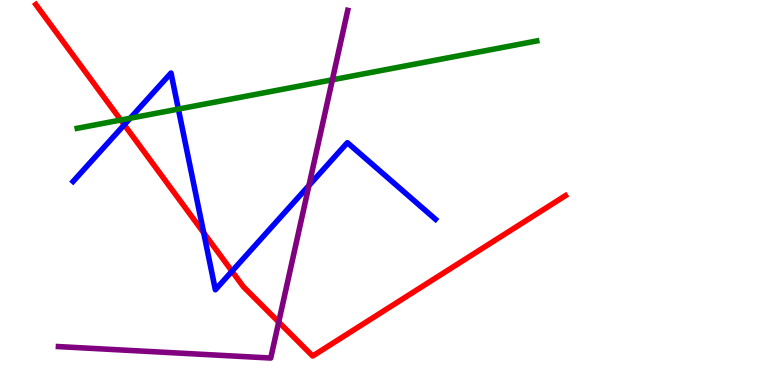[{'lines': ['blue', 'red'], 'intersections': [{'x': 1.6, 'y': 6.76}, {'x': 2.63, 'y': 3.95}, {'x': 2.99, 'y': 2.95}]}, {'lines': ['green', 'red'], 'intersections': [{'x': 1.56, 'y': 6.88}]}, {'lines': ['purple', 'red'], 'intersections': [{'x': 3.6, 'y': 1.64}]}, {'lines': ['blue', 'green'], 'intersections': [{'x': 1.68, 'y': 6.93}, {'x': 2.3, 'y': 7.17}]}, {'lines': ['blue', 'purple'], 'intersections': [{'x': 3.99, 'y': 5.18}]}, {'lines': ['green', 'purple'], 'intersections': [{'x': 4.29, 'y': 7.93}]}]